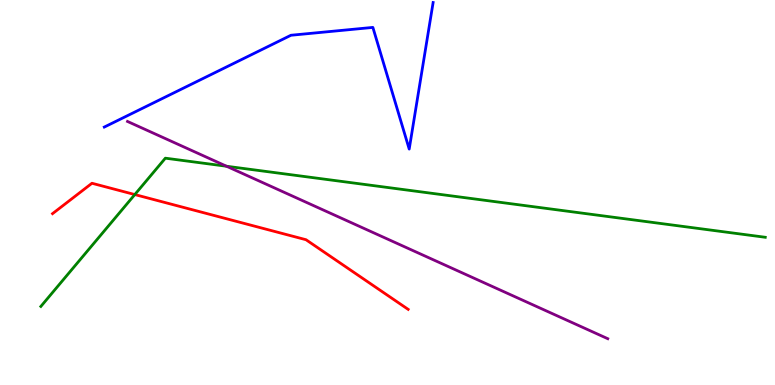[{'lines': ['blue', 'red'], 'intersections': []}, {'lines': ['green', 'red'], 'intersections': [{'x': 1.74, 'y': 4.95}]}, {'lines': ['purple', 'red'], 'intersections': []}, {'lines': ['blue', 'green'], 'intersections': []}, {'lines': ['blue', 'purple'], 'intersections': []}, {'lines': ['green', 'purple'], 'intersections': [{'x': 2.92, 'y': 5.68}]}]